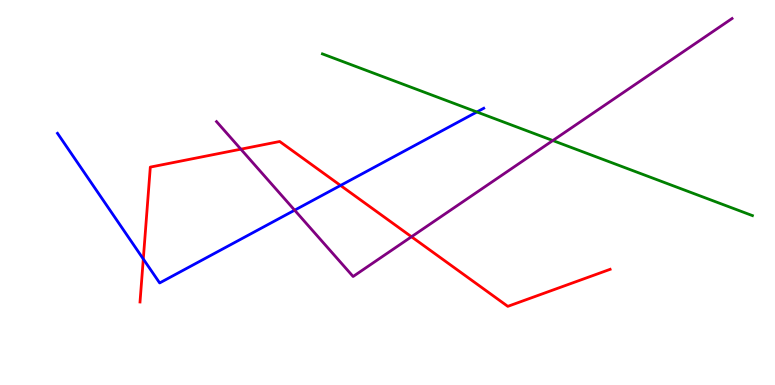[{'lines': ['blue', 'red'], 'intersections': [{'x': 1.85, 'y': 3.27}, {'x': 4.39, 'y': 5.18}]}, {'lines': ['green', 'red'], 'intersections': []}, {'lines': ['purple', 'red'], 'intersections': [{'x': 3.11, 'y': 6.13}, {'x': 5.31, 'y': 3.85}]}, {'lines': ['blue', 'green'], 'intersections': [{'x': 6.15, 'y': 7.09}]}, {'lines': ['blue', 'purple'], 'intersections': [{'x': 3.8, 'y': 4.54}]}, {'lines': ['green', 'purple'], 'intersections': [{'x': 7.13, 'y': 6.35}]}]